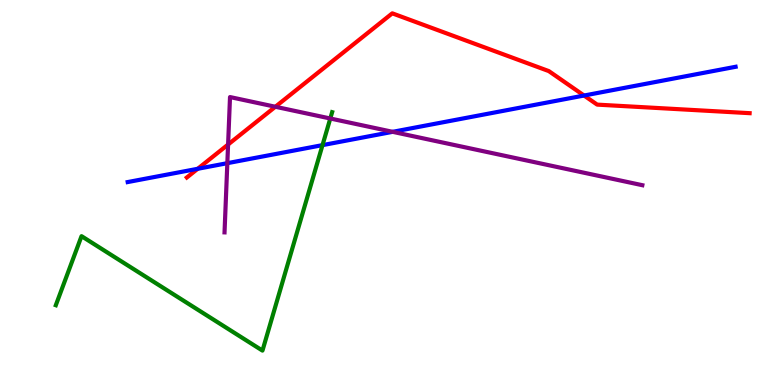[{'lines': ['blue', 'red'], 'intersections': [{'x': 2.55, 'y': 5.62}, {'x': 7.54, 'y': 7.52}]}, {'lines': ['green', 'red'], 'intersections': []}, {'lines': ['purple', 'red'], 'intersections': [{'x': 2.94, 'y': 6.25}, {'x': 3.55, 'y': 7.23}]}, {'lines': ['blue', 'green'], 'intersections': [{'x': 4.16, 'y': 6.23}]}, {'lines': ['blue', 'purple'], 'intersections': [{'x': 2.93, 'y': 5.76}, {'x': 5.07, 'y': 6.58}]}, {'lines': ['green', 'purple'], 'intersections': [{'x': 4.26, 'y': 6.92}]}]